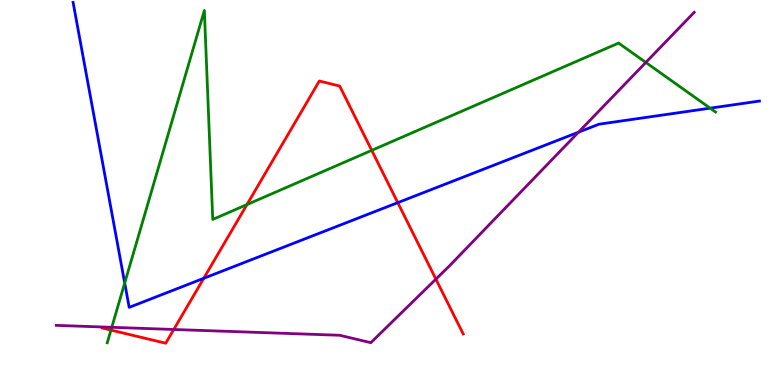[{'lines': ['blue', 'red'], 'intersections': [{'x': 2.63, 'y': 2.77}, {'x': 5.13, 'y': 4.74}]}, {'lines': ['green', 'red'], 'intersections': [{'x': 1.43, 'y': 1.43}, {'x': 3.19, 'y': 4.69}, {'x': 4.8, 'y': 6.09}]}, {'lines': ['purple', 'red'], 'intersections': [{'x': 2.24, 'y': 1.44}, {'x': 5.62, 'y': 2.75}]}, {'lines': ['blue', 'green'], 'intersections': [{'x': 1.61, 'y': 2.65}, {'x': 9.16, 'y': 7.19}]}, {'lines': ['blue', 'purple'], 'intersections': [{'x': 7.46, 'y': 6.57}]}, {'lines': ['green', 'purple'], 'intersections': [{'x': 1.44, 'y': 1.5}, {'x': 8.33, 'y': 8.38}]}]